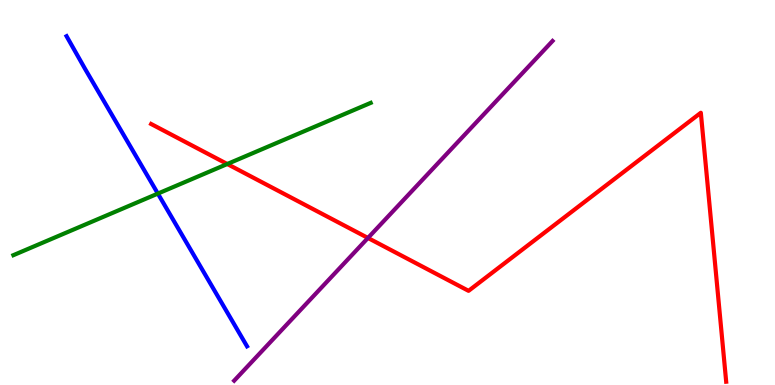[{'lines': ['blue', 'red'], 'intersections': []}, {'lines': ['green', 'red'], 'intersections': [{'x': 2.93, 'y': 5.74}]}, {'lines': ['purple', 'red'], 'intersections': [{'x': 4.75, 'y': 3.82}]}, {'lines': ['blue', 'green'], 'intersections': [{'x': 2.04, 'y': 4.97}]}, {'lines': ['blue', 'purple'], 'intersections': []}, {'lines': ['green', 'purple'], 'intersections': []}]